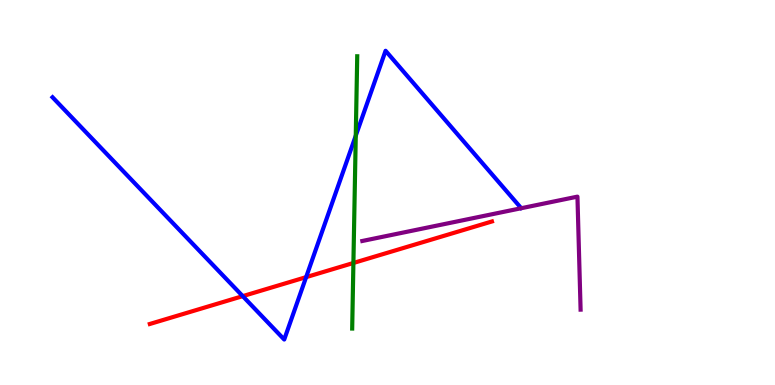[{'lines': ['blue', 'red'], 'intersections': [{'x': 3.13, 'y': 2.31}, {'x': 3.95, 'y': 2.8}]}, {'lines': ['green', 'red'], 'intersections': [{'x': 4.56, 'y': 3.17}]}, {'lines': ['purple', 'red'], 'intersections': []}, {'lines': ['blue', 'green'], 'intersections': [{'x': 4.59, 'y': 6.47}]}, {'lines': ['blue', 'purple'], 'intersections': []}, {'lines': ['green', 'purple'], 'intersections': []}]